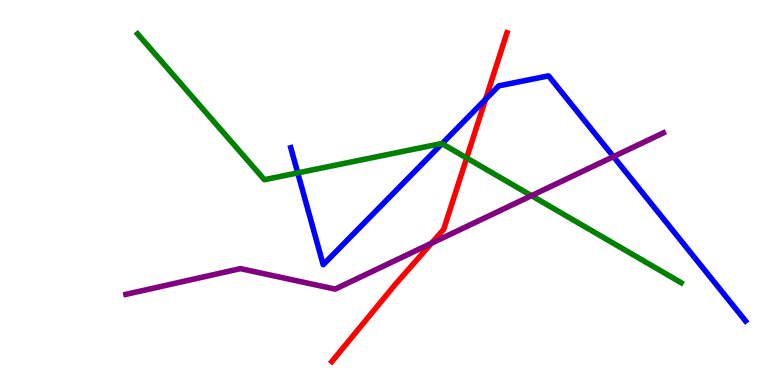[{'lines': ['blue', 'red'], 'intersections': [{'x': 6.26, 'y': 7.42}]}, {'lines': ['green', 'red'], 'intersections': [{'x': 6.02, 'y': 5.9}]}, {'lines': ['purple', 'red'], 'intersections': [{'x': 5.57, 'y': 3.68}]}, {'lines': ['blue', 'green'], 'intersections': [{'x': 3.84, 'y': 5.51}, {'x': 5.7, 'y': 6.27}]}, {'lines': ['blue', 'purple'], 'intersections': [{'x': 7.92, 'y': 5.93}]}, {'lines': ['green', 'purple'], 'intersections': [{'x': 6.86, 'y': 4.92}]}]